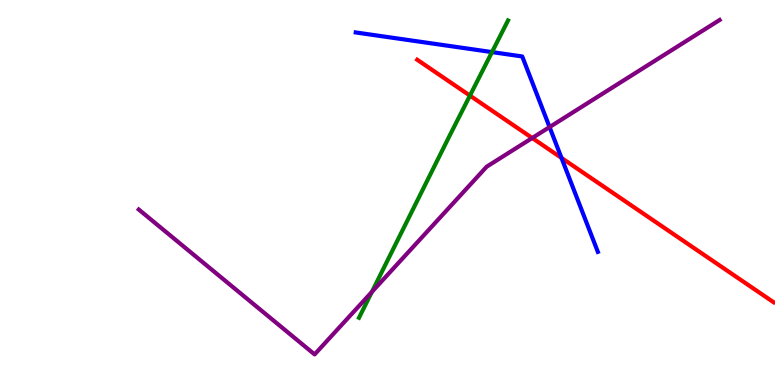[{'lines': ['blue', 'red'], 'intersections': [{'x': 7.25, 'y': 5.9}]}, {'lines': ['green', 'red'], 'intersections': [{'x': 6.06, 'y': 7.52}]}, {'lines': ['purple', 'red'], 'intersections': [{'x': 6.87, 'y': 6.42}]}, {'lines': ['blue', 'green'], 'intersections': [{'x': 6.35, 'y': 8.65}]}, {'lines': ['blue', 'purple'], 'intersections': [{'x': 7.09, 'y': 6.7}]}, {'lines': ['green', 'purple'], 'intersections': [{'x': 4.8, 'y': 2.42}]}]